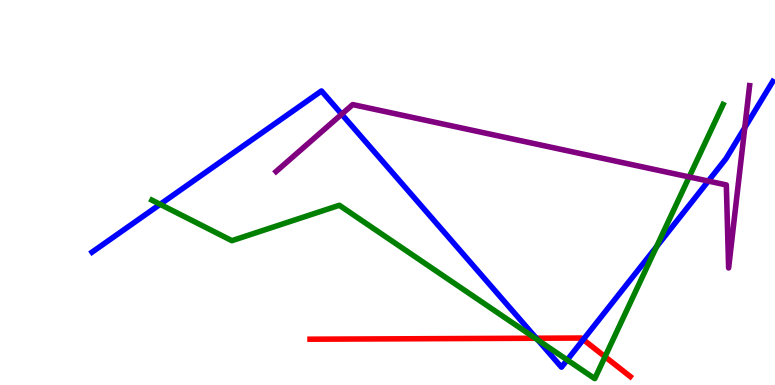[{'lines': ['blue', 'red'], 'intersections': [{'x': 6.92, 'y': 1.21}, {'x': 7.53, 'y': 1.18}]}, {'lines': ['green', 'red'], 'intersections': [{'x': 6.91, 'y': 1.21}, {'x': 7.81, 'y': 0.735}]}, {'lines': ['purple', 'red'], 'intersections': []}, {'lines': ['blue', 'green'], 'intersections': [{'x': 2.07, 'y': 4.69}, {'x': 6.94, 'y': 1.17}, {'x': 7.32, 'y': 0.651}, {'x': 8.47, 'y': 3.59}]}, {'lines': ['blue', 'purple'], 'intersections': [{'x': 4.41, 'y': 7.03}, {'x': 9.14, 'y': 5.3}, {'x': 9.61, 'y': 6.68}]}, {'lines': ['green', 'purple'], 'intersections': [{'x': 8.89, 'y': 5.4}]}]